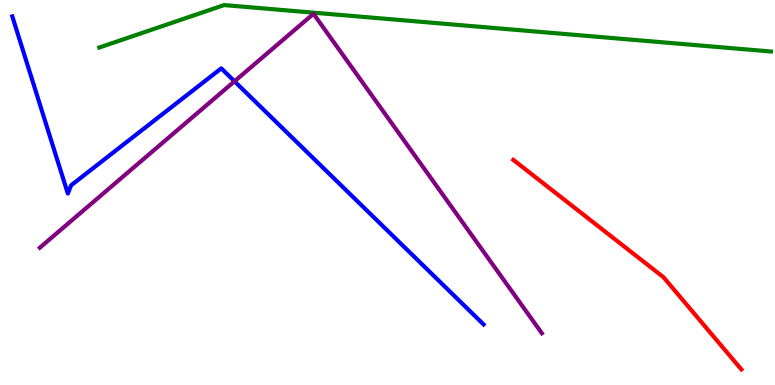[{'lines': ['blue', 'red'], 'intersections': []}, {'lines': ['green', 'red'], 'intersections': []}, {'lines': ['purple', 'red'], 'intersections': []}, {'lines': ['blue', 'green'], 'intersections': []}, {'lines': ['blue', 'purple'], 'intersections': [{'x': 3.03, 'y': 7.89}]}, {'lines': ['green', 'purple'], 'intersections': []}]